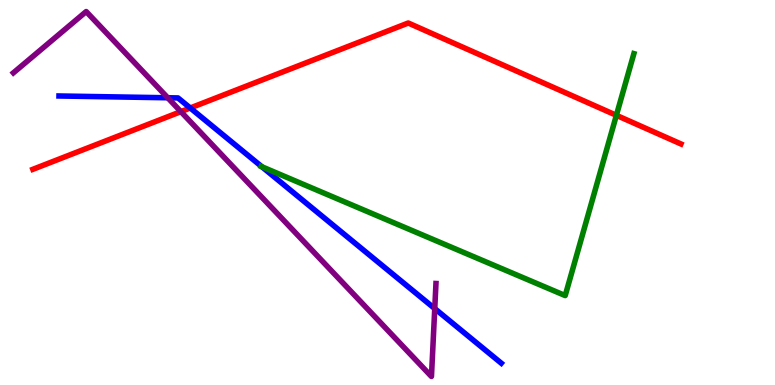[{'lines': ['blue', 'red'], 'intersections': [{'x': 2.45, 'y': 7.2}]}, {'lines': ['green', 'red'], 'intersections': [{'x': 7.95, 'y': 7.0}]}, {'lines': ['purple', 'red'], 'intersections': [{'x': 2.33, 'y': 7.1}]}, {'lines': ['blue', 'green'], 'intersections': [{'x': 3.38, 'y': 5.67}]}, {'lines': ['blue', 'purple'], 'intersections': [{'x': 2.16, 'y': 7.46}, {'x': 5.61, 'y': 1.98}]}, {'lines': ['green', 'purple'], 'intersections': []}]